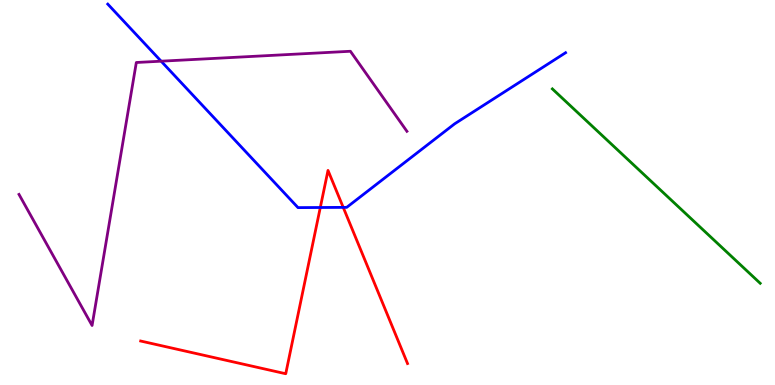[{'lines': ['blue', 'red'], 'intersections': [{'x': 4.13, 'y': 4.61}, {'x': 4.43, 'y': 4.61}]}, {'lines': ['green', 'red'], 'intersections': []}, {'lines': ['purple', 'red'], 'intersections': []}, {'lines': ['blue', 'green'], 'intersections': []}, {'lines': ['blue', 'purple'], 'intersections': [{'x': 2.08, 'y': 8.41}]}, {'lines': ['green', 'purple'], 'intersections': []}]